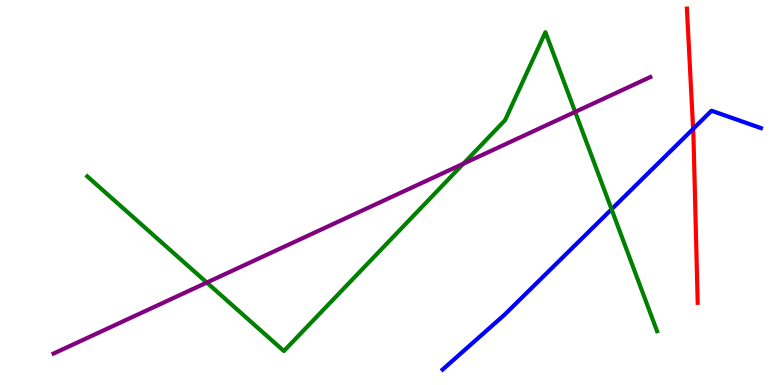[{'lines': ['blue', 'red'], 'intersections': [{'x': 8.94, 'y': 6.65}]}, {'lines': ['green', 'red'], 'intersections': []}, {'lines': ['purple', 'red'], 'intersections': []}, {'lines': ['blue', 'green'], 'intersections': [{'x': 7.89, 'y': 4.56}]}, {'lines': ['blue', 'purple'], 'intersections': []}, {'lines': ['green', 'purple'], 'intersections': [{'x': 2.67, 'y': 2.66}, {'x': 5.98, 'y': 5.75}, {'x': 7.42, 'y': 7.09}]}]